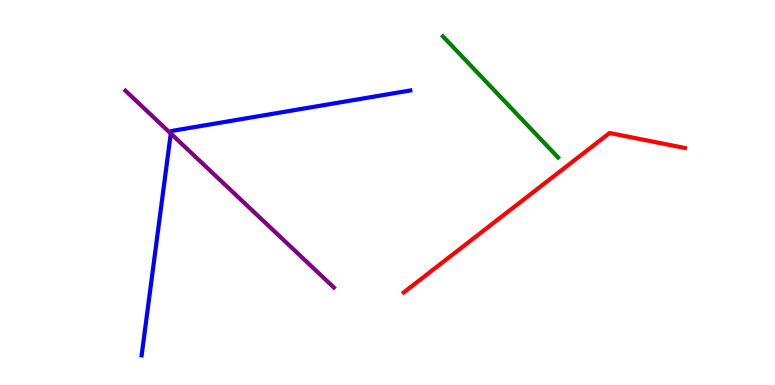[{'lines': ['blue', 'red'], 'intersections': []}, {'lines': ['green', 'red'], 'intersections': []}, {'lines': ['purple', 'red'], 'intersections': []}, {'lines': ['blue', 'green'], 'intersections': []}, {'lines': ['blue', 'purple'], 'intersections': [{'x': 2.2, 'y': 6.53}]}, {'lines': ['green', 'purple'], 'intersections': []}]